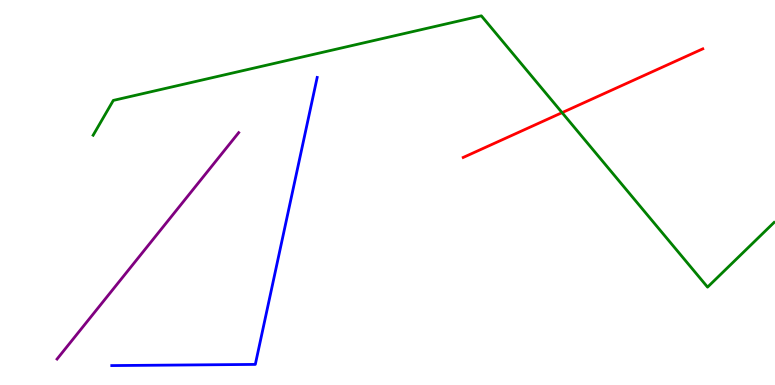[{'lines': ['blue', 'red'], 'intersections': []}, {'lines': ['green', 'red'], 'intersections': [{'x': 7.25, 'y': 7.07}]}, {'lines': ['purple', 'red'], 'intersections': []}, {'lines': ['blue', 'green'], 'intersections': []}, {'lines': ['blue', 'purple'], 'intersections': []}, {'lines': ['green', 'purple'], 'intersections': []}]